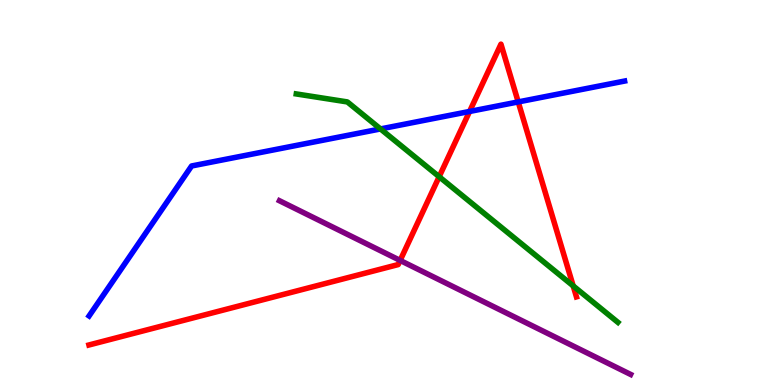[{'lines': ['blue', 'red'], 'intersections': [{'x': 6.06, 'y': 7.1}, {'x': 6.69, 'y': 7.35}]}, {'lines': ['green', 'red'], 'intersections': [{'x': 5.67, 'y': 5.41}, {'x': 7.4, 'y': 2.57}]}, {'lines': ['purple', 'red'], 'intersections': [{'x': 5.16, 'y': 3.24}]}, {'lines': ['blue', 'green'], 'intersections': [{'x': 4.91, 'y': 6.65}]}, {'lines': ['blue', 'purple'], 'intersections': []}, {'lines': ['green', 'purple'], 'intersections': []}]